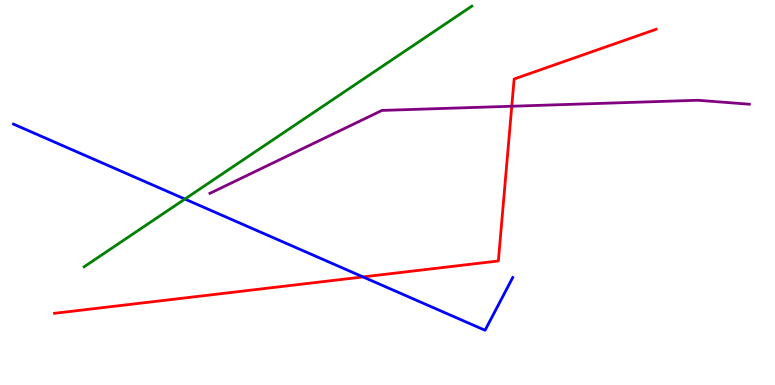[{'lines': ['blue', 'red'], 'intersections': [{'x': 4.68, 'y': 2.81}]}, {'lines': ['green', 'red'], 'intersections': []}, {'lines': ['purple', 'red'], 'intersections': [{'x': 6.6, 'y': 7.24}]}, {'lines': ['blue', 'green'], 'intersections': [{'x': 2.39, 'y': 4.83}]}, {'lines': ['blue', 'purple'], 'intersections': []}, {'lines': ['green', 'purple'], 'intersections': []}]